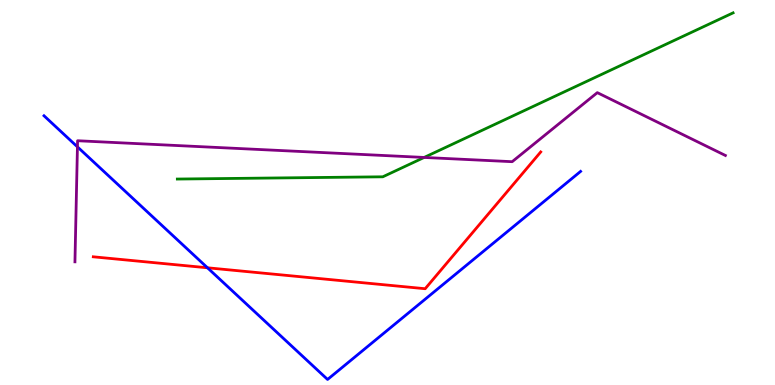[{'lines': ['blue', 'red'], 'intersections': [{'x': 2.68, 'y': 3.04}]}, {'lines': ['green', 'red'], 'intersections': []}, {'lines': ['purple', 'red'], 'intersections': []}, {'lines': ['blue', 'green'], 'intersections': []}, {'lines': ['blue', 'purple'], 'intersections': [{'x': 0.999, 'y': 6.19}]}, {'lines': ['green', 'purple'], 'intersections': [{'x': 5.47, 'y': 5.91}]}]